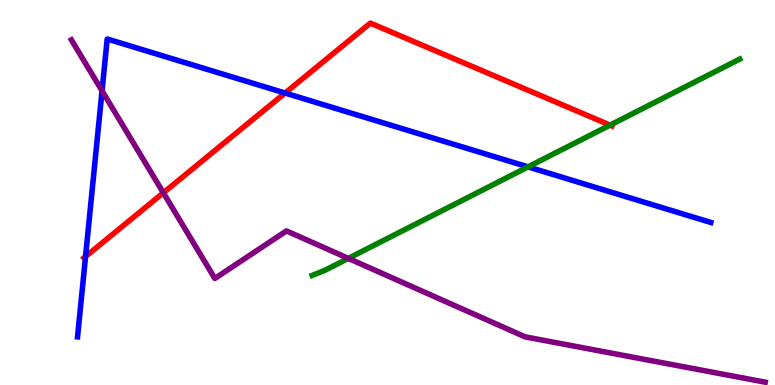[{'lines': ['blue', 'red'], 'intersections': [{'x': 1.1, 'y': 3.34}, {'x': 3.68, 'y': 7.58}]}, {'lines': ['green', 'red'], 'intersections': [{'x': 7.87, 'y': 6.75}]}, {'lines': ['purple', 'red'], 'intersections': [{'x': 2.11, 'y': 4.99}]}, {'lines': ['blue', 'green'], 'intersections': [{'x': 6.81, 'y': 5.67}]}, {'lines': ['blue', 'purple'], 'intersections': [{'x': 1.32, 'y': 7.64}]}, {'lines': ['green', 'purple'], 'intersections': [{'x': 4.49, 'y': 3.29}]}]